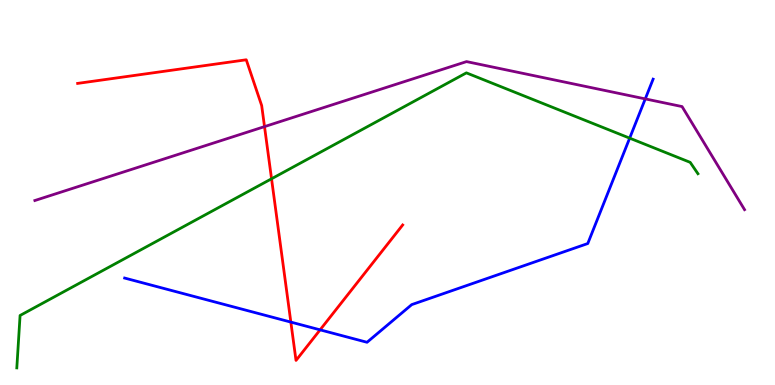[{'lines': ['blue', 'red'], 'intersections': [{'x': 3.75, 'y': 1.63}, {'x': 4.13, 'y': 1.43}]}, {'lines': ['green', 'red'], 'intersections': [{'x': 3.5, 'y': 5.36}]}, {'lines': ['purple', 'red'], 'intersections': [{'x': 3.41, 'y': 6.71}]}, {'lines': ['blue', 'green'], 'intersections': [{'x': 8.12, 'y': 6.41}]}, {'lines': ['blue', 'purple'], 'intersections': [{'x': 8.33, 'y': 7.43}]}, {'lines': ['green', 'purple'], 'intersections': []}]